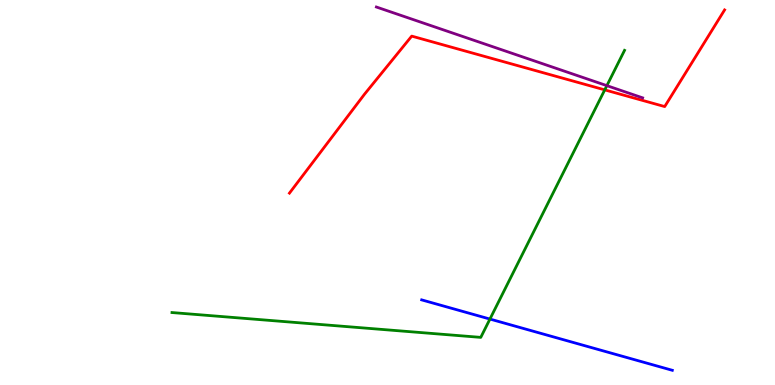[{'lines': ['blue', 'red'], 'intersections': []}, {'lines': ['green', 'red'], 'intersections': [{'x': 7.8, 'y': 7.67}]}, {'lines': ['purple', 'red'], 'intersections': []}, {'lines': ['blue', 'green'], 'intersections': [{'x': 6.32, 'y': 1.71}]}, {'lines': ['blue', 'purple'], 'intersections': []}, {'lines': ['green', 'purple'], 'intersections': [{'x': 7.83, 'y': 7.78}]}]